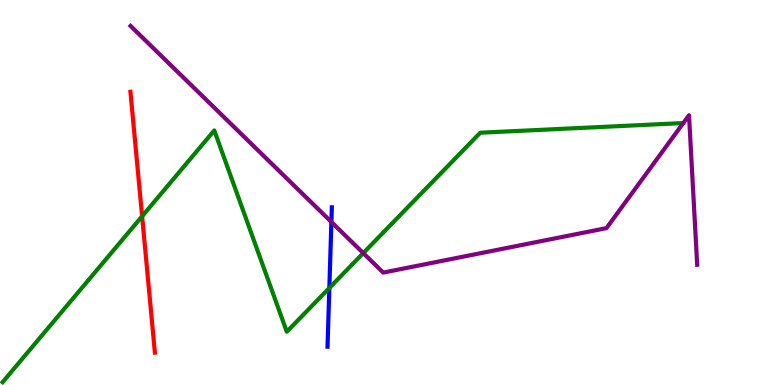[{'lines': ['blue', 'red'], 'intersections': []}, {'lines': ['green', 'red'], 'intersections': [{'x': 1.83, 'y': 4.38}]}, {'lines': ['purple', 'red'], 'intersections': []}, {'lines': ['blue', 'green'], 'intersections': [{'x': 4.25, 'y': 2.52}]}, {'lines': ['blue', 'purple'], 'intersections': [{'x': 4.28, 'y': 4.23}]}, {'lines': ['green', 'purple'], 'intersections': [{'x': 4.69, 'y': 3.43}]}]